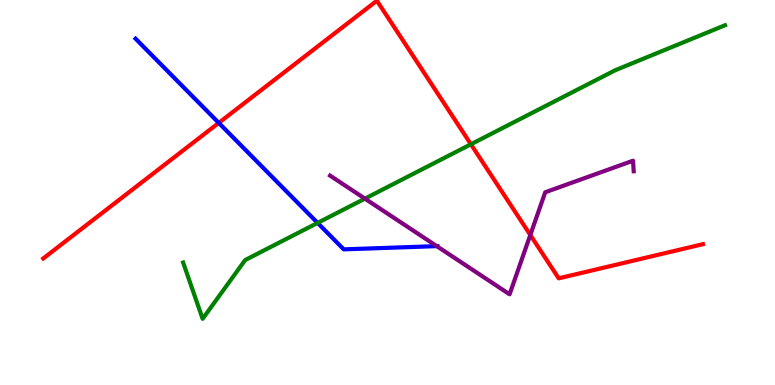[{'lines': ['blue', 'red'], 'intersections': [{'x': 2.82, 'y': 6.81}]}, {'lines': ['green', 'red'], 'intersections': [{'x': 6.08, 'y': 6.25}]}, {'lines': ['purple', 'red'], 'intersections': [{'x': 6.84, 'y': 3.9}]}, {'lines': ['blue', 'green'], 'intersections': [{'x': 4.1, 'y': 4.21}]}, {'lines': ['blue', 'purple'], 'intersections': [{'x': 5.64, 'y': 3.61}]}, {'lines': ['green', 'purple'], 'intersections': [{'x': 4.71, 'y': 4.84}]}]